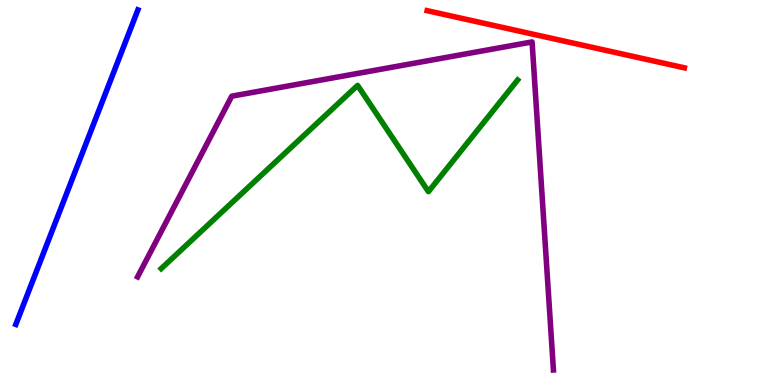[{'lines': ['blue', 'red'], 'intersections': []}, {'lines': ['green', 'red'], 'intersections': []}, {'lines': ['purple', 'red'], 'intersections': []}, {'lines': ['blue', 'green'], 'intersections': []}, {'lines': ['blue', 'purple'], 'intersections': []}, {'lines': ['green', 'purple'], 'intersections': []}]